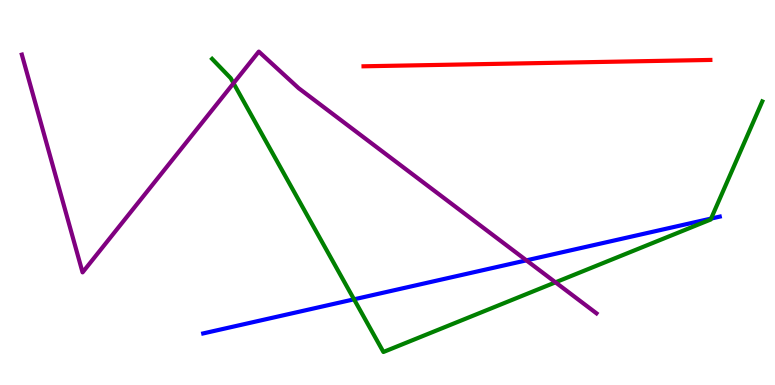[{'lines': ['blue', 'red'], 'intersections': []}, {'lines': ['green', 'red'], 'intersections': []}, {'lines': ['purple', 'red'], 'intersections': []}, {'lines': ['blue', 'green'], 'intersections': [{'x': 4.57, 'y': 2.23}, {'x': 9.18, 'y': 4.32}]}, {'lines': ['blue', 'purple'], 'intersections': [{'x': 6.79, 'y': 3.24}]}, {'lines': ['green', 'purple'], 'intersections': [{'x': 3.01, 'y': 7.84}, {'x': 7.17, 'y': 2.67}]}]